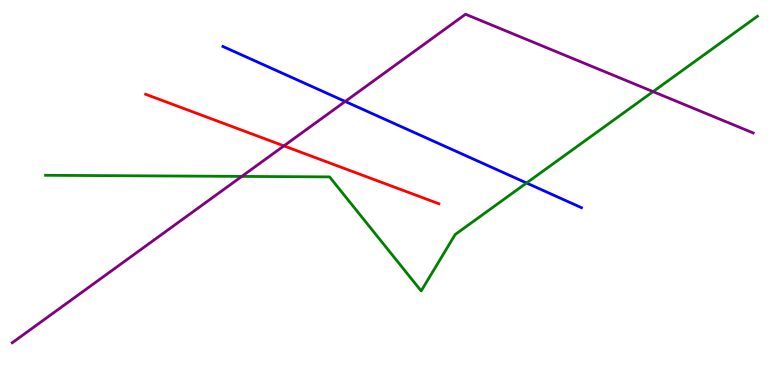[{'lines': ['blue', 'red'], 'intersections': []}, {'lines': ['green', 'red'], 'intersections': []}, {'lines': ['purple', 'red'], 'intersections': [{'x': 3.66, 'y': 6.21}]}, {'lines': ['blue', 'green'], 'intersections': [{'x': 6.79, 'y': 5.25}]}, {'lines': ['blue', 'purple'], 'intersections': [{'x': 4.45, 'y': 7.36}]}, {'lines': ['green', 'purple'], 'intersections': [{'x': 3.12, 'y': 5.42}, {'x': 8.43, 'y': 7.62}]}]